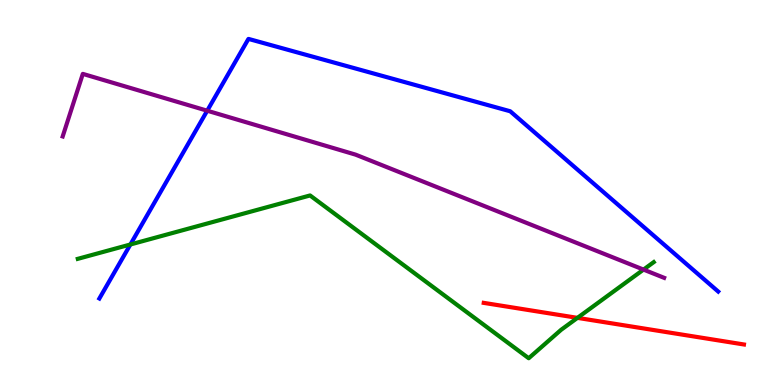[{'lines': ['blue', 'red'], 'intersections': []}, {'lines': ['green', 'red'], 'intersections': [{'x': 7.45, 'y': 1.74}]}, {'lines': ['purple', 'red'], 'intersections': []}, {'lines': ['blue', 'green'], 'intersections': [{'x': 1.68, 'y': 3.65}]}, {'lines': ['blue', 'purple'], 'intersections': [{'x': 2.67, 'y': 7.12}]}, {'lines': ['green', 'purple'], 'intersections': [{'x': 8.3, 'y': 3.0}]}]